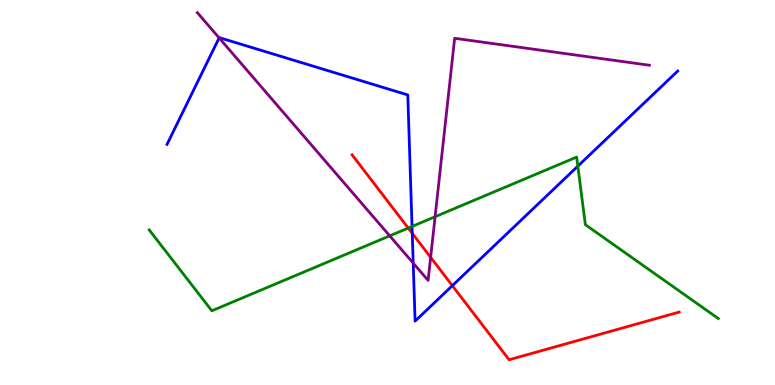[{'lines': ['blue', 'red'], 'intersections': [{'x': 5.32, 'y': 3.94}, {'x': 5.84, 'y': 2.58}]}, {'lines': ['green', 'red'], 'intersections': [{'x': 5.27, 'y': 4.08}]}, {'lines': ['purple', 'red'], 'intersections': [{'x': 5.56, 'y': 3.32}]}, {'lines': ['blue', 'green'], 'intersections': [{'x': 5.32, 'y': 4.12}, {'x': 7.46, 'y': 5.68}]}, {'lines': ['blue', 'purple'], 'intersections': [{'x': 2.83, 'y': 9.02}, {'x': 5.33, 'y': 3.17}]}, {'lines': ['green', 'purple'], 'intersections': [{'x': 5.03, 'y': 3.87}, {'x': 5.61, 'y': 4.37}]}]